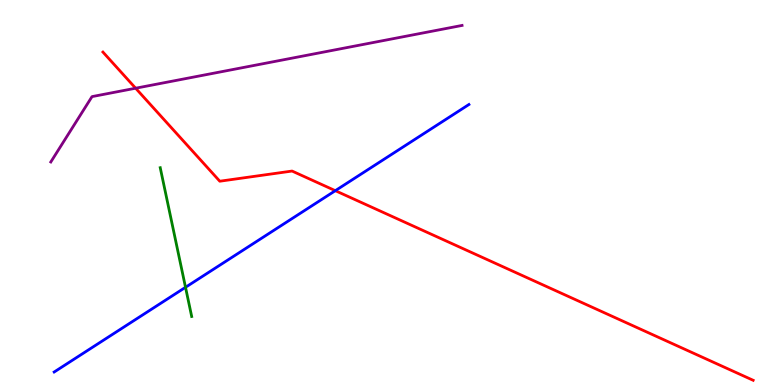[{'lines': ['blue', 'red'], 'intersections': [{'x': 4.33, 'y': 5.05}]}, {'lines': ['green', 'red'], 'intersections': []}, {'lines': ['purple', 'red'], 'intersections': [{'x': 1.75, 'y': 7.71}]}, {'lines': ['blue', 'green'], 'intersections': [{'x': 2.39, 'y': 2.54}]}, {'lines': ['blue', 'purple'], 'intersections': []}, {'lines': ['green', 'purple'], 'intersections': []}]